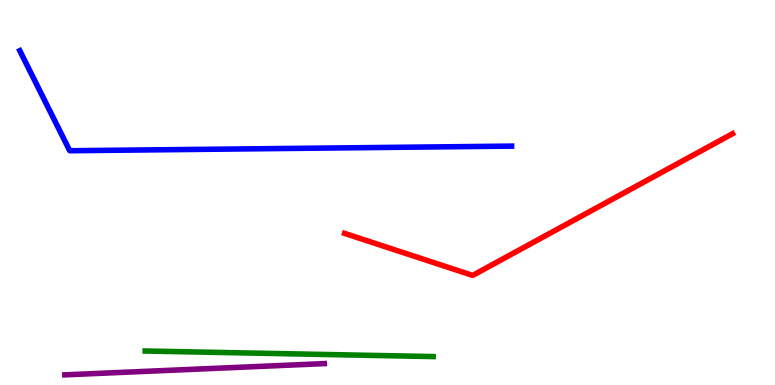[{'lines': ['blue', 'red'], 'intersections': []}, {'lines': ['green', 'red'], 'intersections': []}, {'lines': ['purple', 'red'], 'intersections': []}, {'lines': ['blue', 'green'], 'intersections': []}, {'lines': ['blue', 'purple'], 'intersections': []}, {'lines': ['green', 'purple'], 'intersections': []}]